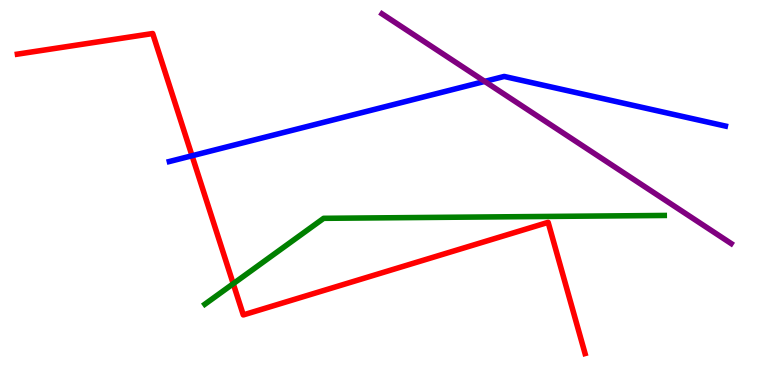[{'lines': ['blue', 'red'], 'intersections': [{'x': 2.48, 'y': 5.95}]}, {'lines': ['green', 'red'], 'intersections': [{'x': 3.01, 'y': 2.63}]}, {'lines': ['purple', 'red'], 'intersections': []}, {'lines': ['blue', 'green'], 'intersections': []}, {'lines': ['blue', 'purple'], 'intersections': [{'x': 6.25, 'y': 7.89}]}, {'lines': ['green', 'purple'], 'intersections': []}]